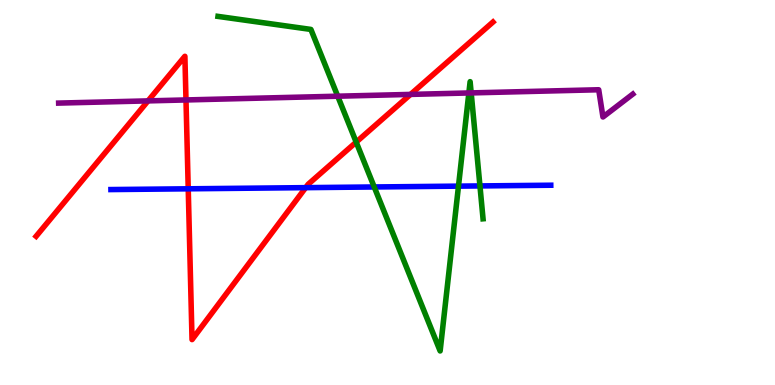[{'lines': ['blue', 'red'], 'intersections': [{'x': 2.43, 'y': 5.1}, {'x': 3.94, 'y': 5.13}]}, {'lines': ['green', 'red'], 'intersections': [{'x': 4.6, 'y': 6.31}]}, {'lines': ['purple', 'red'], 'intersections': [{'x': 1.91, 'y': 7.38}, {'x': 2.4, 'y': 7.4}, {'x': 5.3, 'y': 7.55}]}, {'lines': ['blue', 'green'], 'intersections': [{'x': 4.83, 'y': 5.14}, {'x': 5.92, 'y': 5.17}, {'x': 6.19, 'y': 5.17}]}, {'lines': ['blue', 'purple'], 'intersections': []}, {'lines': ['green', 'purple'], 'intersections': [{'x': 4.36, 'y': 7.5}, {'x': 6.05, 'y': 7.59}, {'x': 6.08, 'y': 7.59}]}]